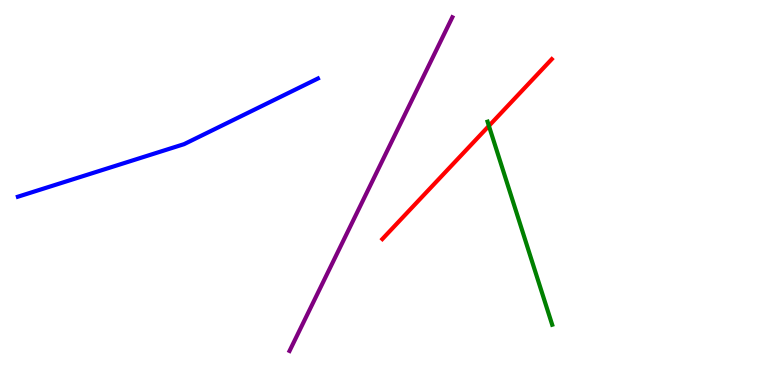[{'lines': ['blue', 'red'], 'intersections': []}, {'lines': ['green', 'red'], 'intersections': [{'x': 6.31, 'y': 6.73}]}, {'lines': ['purple', 'red'], 'intersections': []}, {'lines': ['blue', 'green'], 'intersections': []}, {'lines': ['blue', 'purple'], 'intersections': []}, {'lines': ['green', 'purple'], 'intersections': []}]